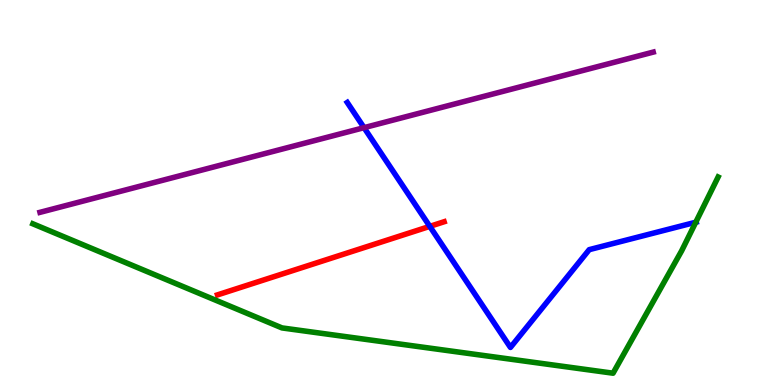[{'lines': ['blue', 'red'], 'intersections': [{'x': 5.55, 'y': 4.12}]}, {'lines': ['green', 'red'], 'intersections': []}, {'lines': ['purple', 'red'], 'intersections': []}, {'lines': ['blue', 'green'], 'intersections': [{'x': 8.98, 'y': 4.23}]}, {'lines': ['blue', 'purple'], 'intersections': [{'x': 4.7, 'y': 6.68}]}, {'lines': ['green', 'purple'], 'intersections': []}]